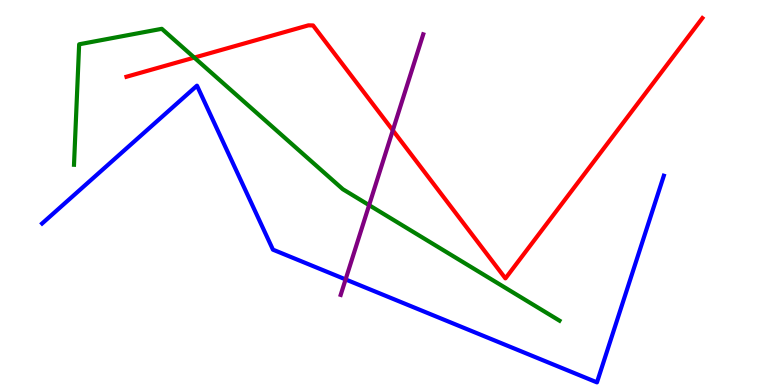[{'lines': ['blue', 'red'], 'intersections': []}, {'lines': ['green', 'red'], 'intersections': [{'x': 2.51, 'y': 8.5}]}, {'lines': ['purple', 'red'], 'intersections': [{'x': 5.07, 'y': 6.61}]}, {'lines': ['blue', 'green'], 'intersections': []}, {'lines': ['blue', 'purple'], 'intersections': [{'x': 4.46, 'y': 2.74}]}, {'lines': ['green', 'purple'], 'intersections': [{'x': 4.76, 'y': 4.67}]}]